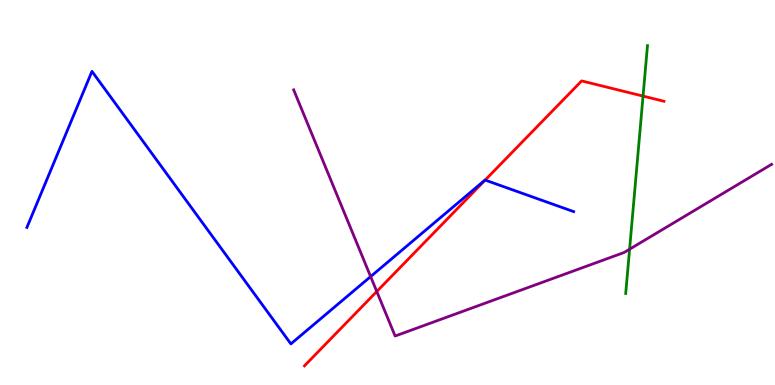[{'lines': ['blue', 'red'], 'intersections': [{'x': 6.26, 'y': 5.32}]}, {'lines': ['green', 'red'], 'intersections': [{'x': 8.3, 'y': 7.5}]}, {'lines': ['purple', 'red'], 'intersections': [{'x': 4.86, 'y': 2.43}]}, {'lines': ['blue', 'green'], 'intersections': []}, {'lines': ['blue', 'purple'], 'intersections': [{'x': 4.78, 'y': 2.82}]}, {'lines': ['green', 'purple'], 'intersections': [{'x': 8.12, 'y': 3.53}]}]